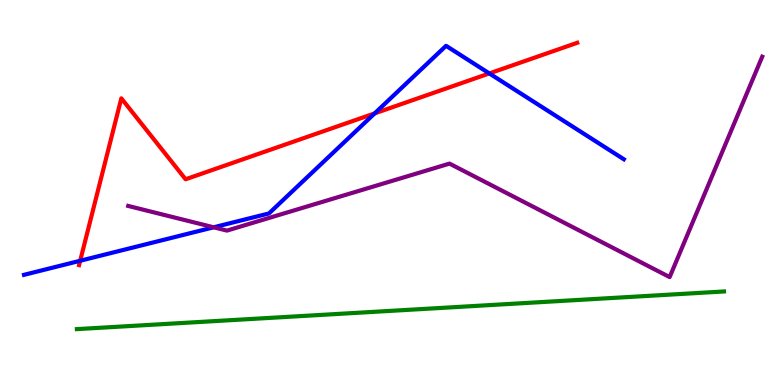[{'lines': ['blue', 'red'], 'intersections': [{'x': 1.03, 'y': 3.23}, {'x': 4.83, 'y': 7.05}, {'x': 6.31, 'y': 8.09}]}, {'lines': ['green', 'red'], 'intersections': []}, {'lines': ['purple', 'red'], 'intersections': []}, {'lines': ['blue', 'green'], 'intersections': []}, {'lines': ['blue', 'purple'], 'intersections': [{'x': 2.76, 'y': 4.1}]}, {'lines': ['green', 'purple'], 'intersections': []}]